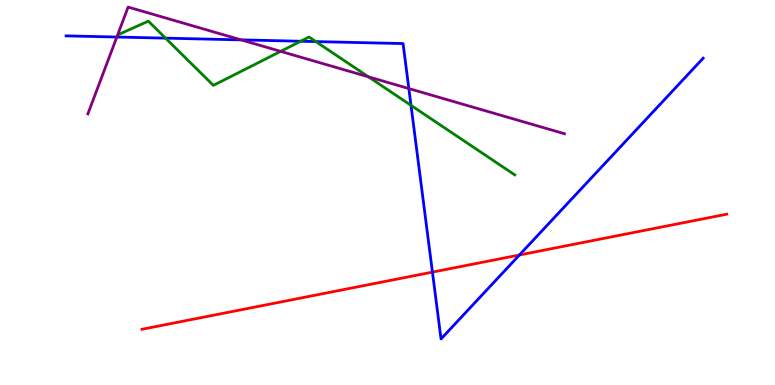[{'lines': ['blue', 'red'], 'intersections': [{'x': 5.58, 'y': 2.93}, {'x': 6.7, 'y': 3.38}]}, {'lines': ['green', 'red'], 'intersections': []}, {'lines': ['purple', 'red'], 'intersections': []}, {'lines': ['blue', 'green'], 'intersections': [{'x': 2.14, 'y': 9.01}, {'x': 3.88, 'y': 8.93}, {'x': 4.08, 'y': 8.92}, {'x': 5.3, 'y': 7.26}]}, {'lines': ['blue', 'purple'], 'intersections': [{'x': 1.51, 'y': 9.04}, {'x': 3.11, 'y': 8.96}, {'x': 5.28, 'y': 7.7}]}, {'lines': ['green', 'purple'], 'intersections': [{'x': 3.62, 'y': 8.67}, {'x': 4.75, 'y': 8.0}]}]